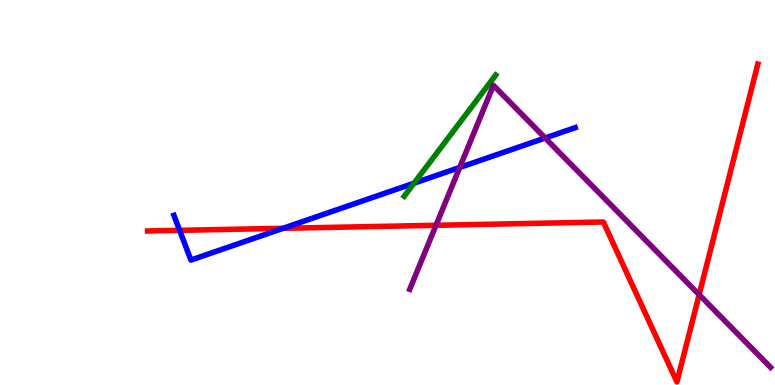[{'lines': ['blue', 'red'], 'intersections': [{'x': 2.32, 'y': 4.02}, {'x': 3.65, 'y': 4.07}]}, {'lines': ['green', 'red'], 'intersections': []}, {'lines': ['purple', 'red'], 'intersections': [{'x': 5.63, 'y': 4.15}, {'x': 9.02, 'y': 2.35}]}, {'lines': ['blue', 'green'], 'intersections': [{'x': 5.34, 'y': 5.24}]}, {'lines': ['blue', 'purple'], 'intersections': [{'x': 5.93, 'y': 5.65}, {'x': 7.03, 'y': 6.42}]}, {'lines': ['green', 'purple'], 'intersections': []}]